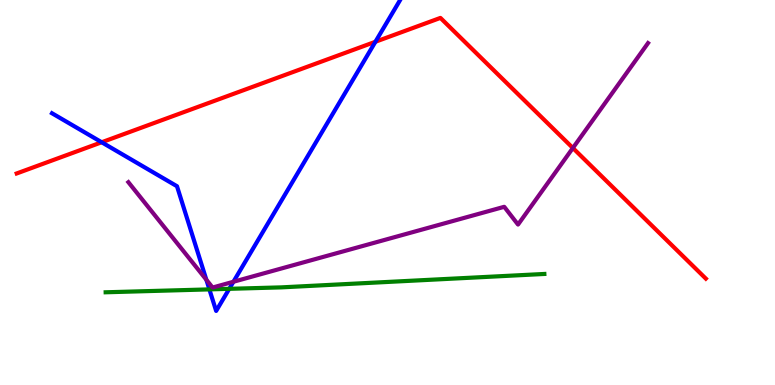[{'lines': ['blue', 'red'], 'intersections': [{'x': 1.31, 'y': 6.3}, {'x': 4.84, 'y': 8.92}]}, {'lines': ['green', 'red'], 'intersections': []}, {'lines': ['purple', 'red'], 'intersections': [{'x': 7.39, 'y': 6.16}]}, {'lines': ['blue', 'green'], 'intersections': [{'x': 2.7, 'y': 2.48}, {'x': 2.96, 'y': 2.5}]}, {'lines': ['blue', 'purple'], 'intersections': [{'x': 2.66, 'y': 2.73}, {'x': 3.01, 'y': 2.68}]}, {'lines': ['green', 'purple'], 'intersections': []}]